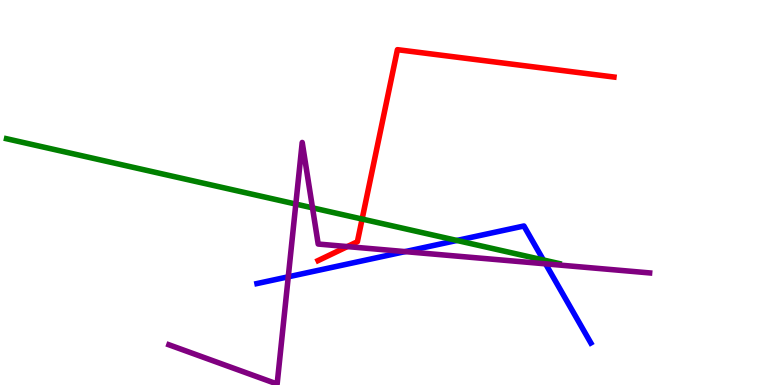[{'lines': ['blue', 'red'], 'intersections': []}, {'lines': ['green', 'red'], 'intersections': [{'x': 4.67, 'y': 4.31}]}, {'lines': ['purple', 'red'], 'intersections': [{'x': 4.48, 'y': 3.6}]}, {'lines': ['blue', 'green'], 'intersections': [{'x': 5.9, 'y': 3.75}, {'x': 7.01, 'y': 3.25}]}, {'lines': ['blue', 'purple'], 'intersections': [{'x': 3.72, 'y': 2.81}, {'x': 5.23, 'y': 3.46}, {'x': 7.04, 'y': 3.15}]}, {'lines': ['green', 'purple'], 'intersections': [{'x': 3.82, 'y': 4.7}, {'x': 4.03, 'y': 4.6}]}]